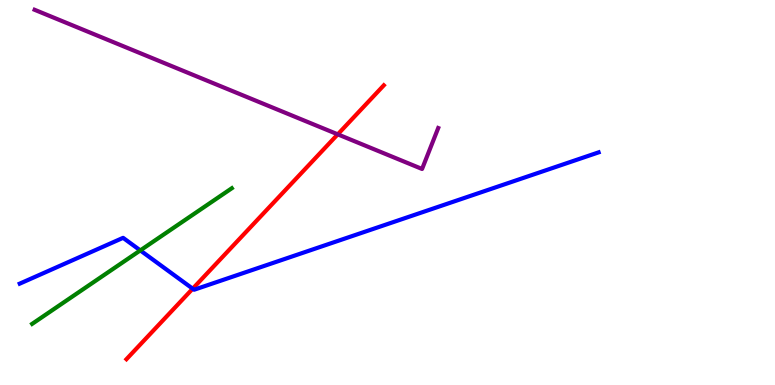[{'lines': ['blue', 'red'], 'intersections': [{'x': 2.49, 'y': 2.5}]}, {'lines': ['green', 'red'], 'intersections': []}, {'lines': ['purple', 'red'], 'intersections': [{'x': 4.36, 'y': 6.51}]}, {'lines': ['blue', 'green'], 'intersections': [{'x': 1.81, 'y': 3.5}]}, {'lines': ['blue', 'purple'], 'intersections': []}, {'lines': ['green', 'purple'], 'intersections': []}]